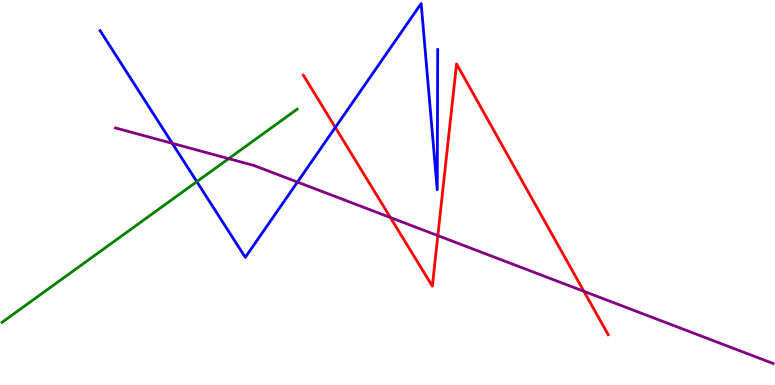[{'lines': ['blue', 'red'], 'intersections': [{'x': 4.33, 'y': 6.69}]}, {'lines': ['green', 'red'], 'intersections': []}, {'lines': ['purple', 'red'], 'intersections': [{'x': 5.04, 'y': 4.35}, {'x': 5.65, 'y': 3.88}, {'x': 7.53, 'y': 2.43}]}, {'lines': ['blue', 'green'], 'intersections': [{'x': 2.54, 'y': 5.28}]}, {'lines': ['blue', 'purple'], 'intersections': [{'x': 2.22, 'y': 6.28}, {'x': 3.84, 'y': 5.27}]}, {'lines': ['green', 'purple'], 'intersections': [{'x': 2.95, 'y': 5.88}]}]